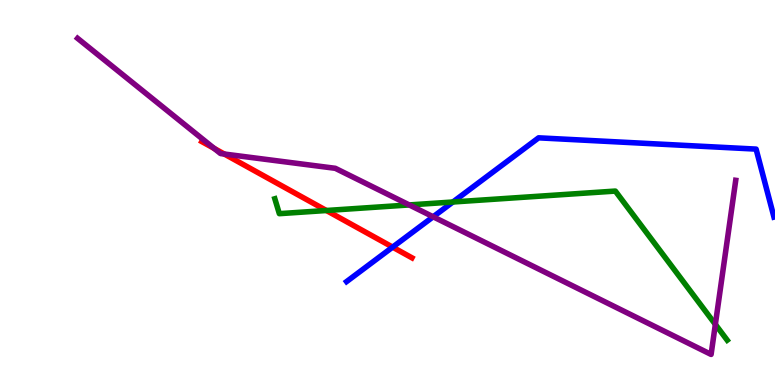[{'lines': ['blue', 'red'], 'intersections': [{'x': 5.07, 'y': 3.58}]}, {'lines': ['green', 'red'], 'intersections': [{'x': 4.21, 'y': 4.53}]}, {'lines': ['purple', 'red'], 'intersections': [{'x': 2.76, 'y': 6.14}, {'x': 2.89, 'y': 6.0}]}, {'lines': ['blue', 'green'], 'intersections': [{'x': 5.84, 'y': 4.75}]}, {'lines': ['blue', 'purple'], 'intersections': [{'x': 5.59, 'y': 4.37}]}, {'lines': ['green', 'purple'], 'intersections': [{'x': 5.28, 'y': 4.68}, {'x': 9.23, 'y': 1.57}]}]